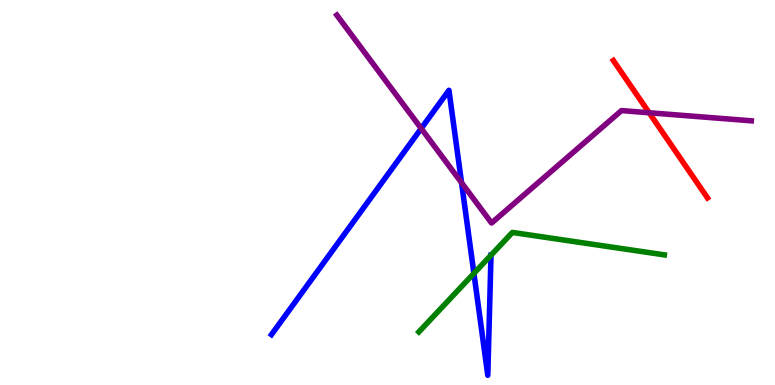[{'lines': ['blue', 'red'], 'intersections': []}, {'lines': ['green', 'red'], 'intersections': []}, {'lines': ['purple', 'red'], 'intersections': [{'x': 8.38, 'y': 7.07}]}, {'lines': ['blue', 'green'], 'intersections': [{'x': 6.11, 'y': 2.9}]}, {'lines': ['blue', 'purple'], 'intersections': [{'x': 5.43, 'y': 6.66}, {'x': 5.96, 'y': 5.25}]}, {'lines': ['green', 'purple'], 'intersections': []}]